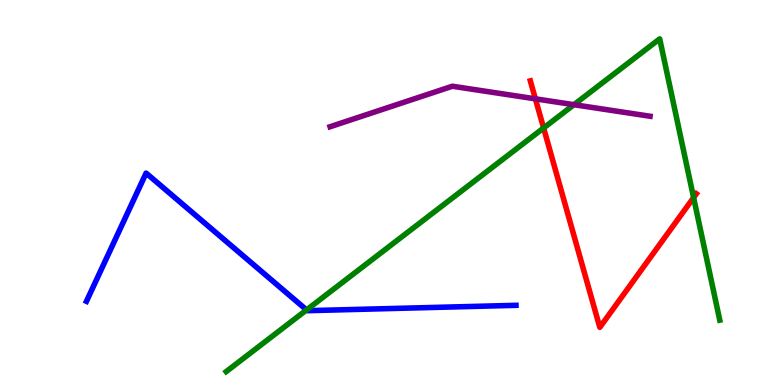[{'lines': ['blue', 'red'], 'intersections': []}, {'lines': ['green', 'red'], 'intersections': [{'x': 7.01, 'y': 6.68}, {'x': 8.95, 'y': 4.87}]}, {'lines': ['purple', 'red'], 'intersections': [{'x': 6.91, 'y': 7.43}]}, {'lines': ['blue', 'green'], 'intersections': [{'x': 3.96, 'y': 1.95}]}, {'lines': ['blue', 'purple'], 'intersections': []}, {'lines': ['green', 'purple'], 'intersections': [{'x': 7.41, 'y': 7.28}]}]